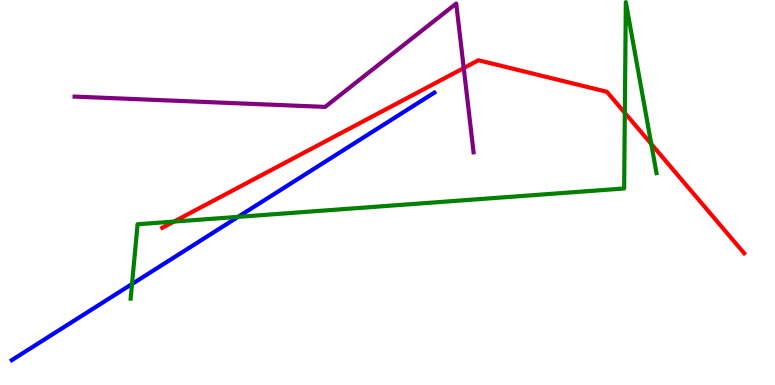[{'lines': ['blue', 'red'], 'intersections': []}, {'lines': ['green', 'red'], 'intersections': [{'x': 2.25, 'y': 4.24}, {'x': 8.06, 'y': 7.07}, {'x': 8.4, 'y': 6.26}]}, {'lines': ['purple', 'red'], 'intersections': [{'x': 5.98, 'y': 8.23}]}, {'lines': ['blue', 'green'], 'intersections': [{'x': 1.7, 'y': 2.62}, {'x': 3.07, 'y': 4.37}]}, {'lines': ['blue', 'purple'], 'intersections': []}, {'lines': ['green', 'purple'], 'intersections': []}]